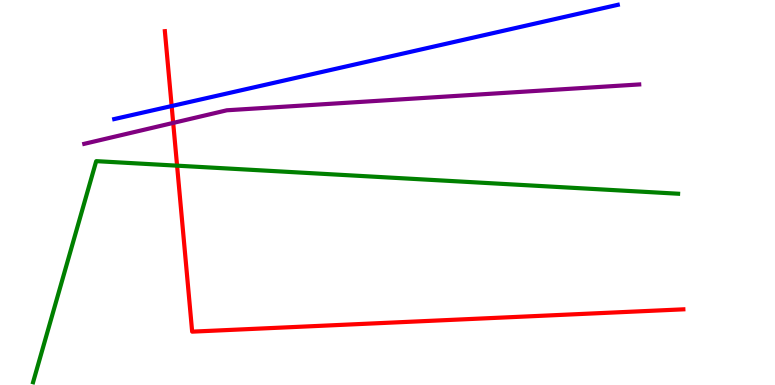[{'lines': ['blue', 'red'], 'intersections': [{'x': 2.21, 'y': 7.25}]}, {'lines': ['green', 'red'], 'intersections': [{'x': 2.28, 'y': 5.7}]}, {'lines': ['purple', 'red'], 'intersections': [{'x': 2.23, 'y': 6.81}]}, {'lines': ['blue', 'green'], 'intersections': []}, {'lines': ['blue', 'purple'], 'intersections': []}, {'lines': ['green', 'purple'], 'intersections': []}]